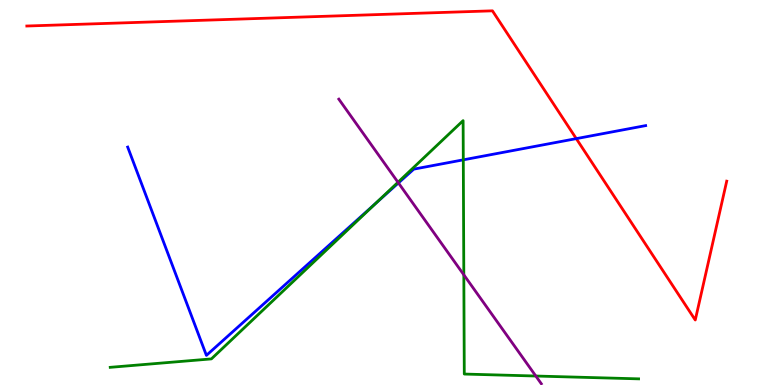[{'lines': ['blue', 'red'], 'intersections': [{'x': 7.44, 'y': 6.4}]}, {'lines': ['green', 'red'], 'intersections': []}, {'lines': ['purple', 'red'], 'intersections': []}, {'lines': ['blue', 'green'], 'intersections': [{'x': 4.85, 'y': 4.73}, {'x': 5.98, 'y': 5.85}]}, {'lines': ['blue', 'purple'], 'intersections': [{'x': 5.14, 'y': 5.25}]}, {'lines': ['green', 'purple'], 'intersections': [{'x': 5.14, 'y': 5.27}, {'x': 5.98, 'y': 2.86}, {'x': 6.91, 'y': 0.233}]}]